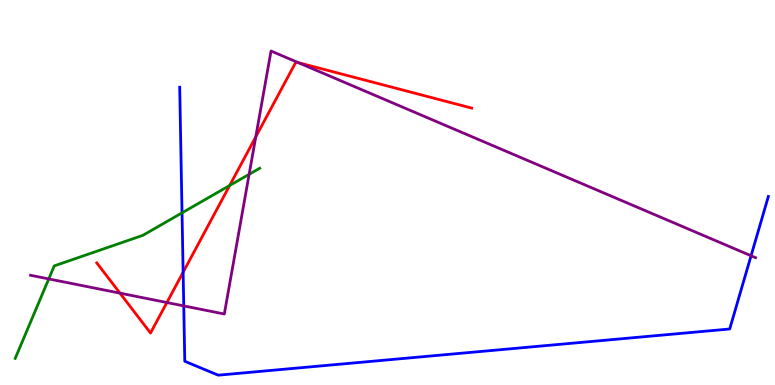[{'lines': ['blue', 'red'], 'intersections': [{'x': 2.36, 'y': 2.93}]}, {'lines': ['green', 'red'], 'intersections': [{'x': 2.96, 'y': 5.18}]}, {'lines': ['purple', 'red'], 'intersections': [{'x': 1.55, 'y': 2.39}, {'x': 2.15, 'y': 2.14}, {'x': 3.3, 'y': 6.45}, {'x': 3.85, 'y': 8.37}]}, {'lines': ['blue', 'green'], 'intersections': [{'x': 2.35, 'y': 4.47}]}, {'lines': ['blue', 'purple'], 'intersections': [{'x': 2.37, 'y': 2.05}, {'x': 9.69, 'y': 3.36}]}, {'lines': ['green', 'purple'], 'intersections': [{'x': 0.629, 'y': 2.76}, {'x': 3.21, 'y': 5.47}]}]